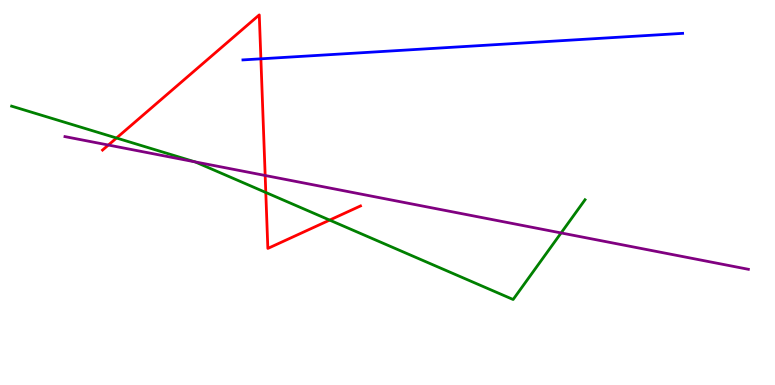[{'lines': ['blue', 'red'], 'intersections': [{'x': 3.37, 'y': 8.47}]}, {'lines': ['green', 'red'], 'intersections': [{'x': 1.5, 'y': 6.42}, {'x': 3.43, 'y': 5.0}, {'x': 4.25, 'y': 4.28}]}, {'lines': ['purple', 'red'], 'intersections': [{'x': 1.4, 'y': 6.23}, {'x': 3.42, 'y': 5.44}]}, {'lines': ['blue', 'green'], 'intersections': []}, {'lines': ['blue', 'purple'], 'intersections': []}, {'lines': ['green', 'purple'], 'intersections': [{'x': 2.52, 'y': 5.8}, {'x': 7.24, 'y': 3.95}]}]